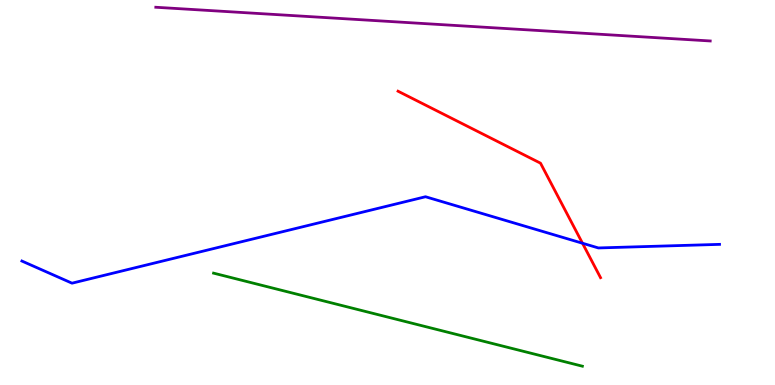[{'lines': ['blue', 'red'], 'intersections': [{'x': 7.52, 'y': 3.68}]}, {'lines': ['green', 'red'], 'intersections': []}, {'lines': ['purple', 'red'], 'intersections': []}, {'lines': ['blue', 'green'], 'intersections': []}, {'lines': ['blue', 'purple'], 'intersections': []}, {'lines': ['green', 'purple'], 'intersections': []}]